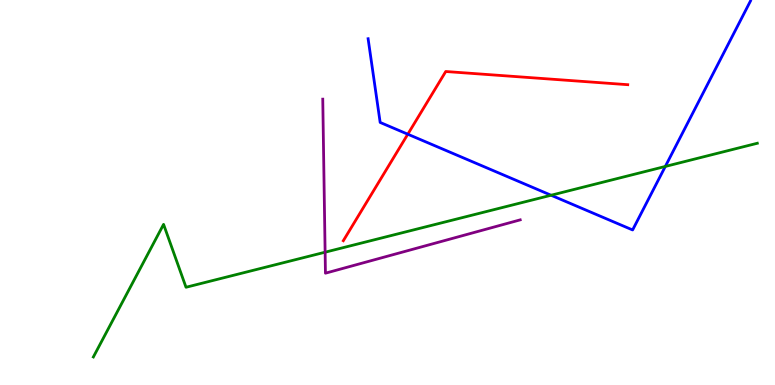[{'lines': ['blue', 'red'], 'intersections': [{'x': 5.26, 'y': 6.51}]}, {'lines': ['green', 'red'], 'intersections': []}, {'lines': ['purple', 'red'], 'intersections': []}, {'lines': ['blue', 'green'], 'intersections': [{'x': 7.11, 'y': 4.93}, {'x': 8.58, 'y': 5.68}]}, {'lines': ['blue', 'purple'], 'intersections': []}, {'lines': ['green', 'purple'], 'intersections': [{'x': 4.2, 'y': 3.45}]}]